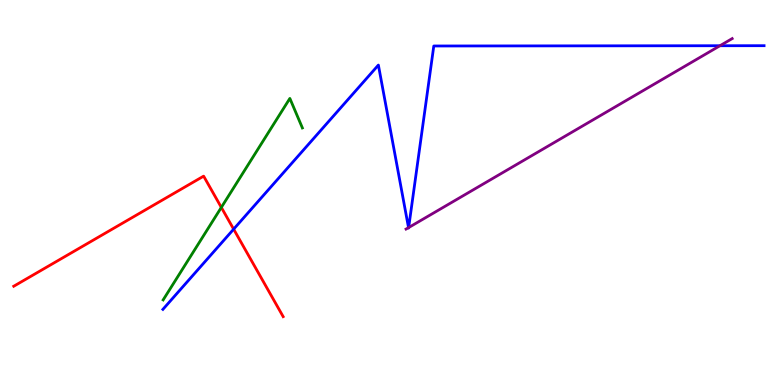[{'lines': ['blue', 'red'], 'intersections': [{'x': 3.01, 'y': 4.05}]}, {'lines': ['green', 'red'], 'intersections': [{'x': 2.86, 'y': 4.61}]}, {'lines': ['purple', 'red'], 'intersections': []}, {'lines': ['blue', 'green'], 'intersections': []}, {'lines': ['blue', 'purple'], 'intersections': [{'x': 5.27, 'y': 4.09}, {'x': 5.27, 'y': 4.09}, {'x': 9.29, 'y': 8.81}]}, {'lines': ['green', 'purple'], 'intersections': []}]